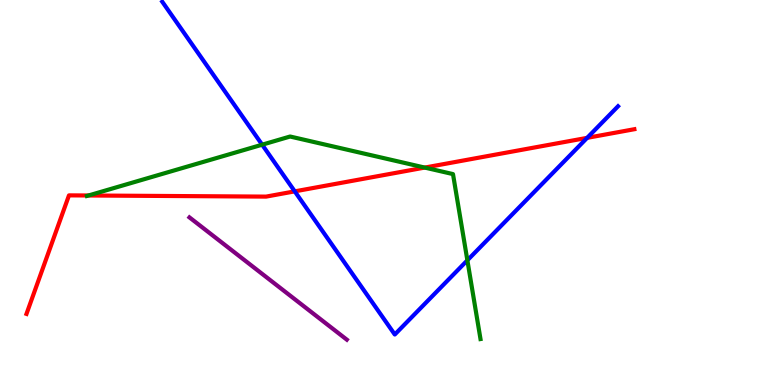[{'lines': ['blue', 'red'], 'intersections': [{'x': 3.8, 'y': 5.03}, {'x': 7.58, 'y': 6.42}]}, {'lines': ['green', 'red'], 'intersections': [{'x': 1.14, 'y': 4.92}, {'x': 5.48, 'y': 5.65}]}, {'lines': ['purple', 'red'], 'intersections': []}, {'lines': ['blue', 'green'], 'intersections': [{'x': 3.38, 'y': 6.24}, {'x': 6.03, 'y': 3.24}]}, {'lines': ['blue', 'purple'], 'intersections': []}, {'lines': ['green', 'purple'], 'intersections': []}]